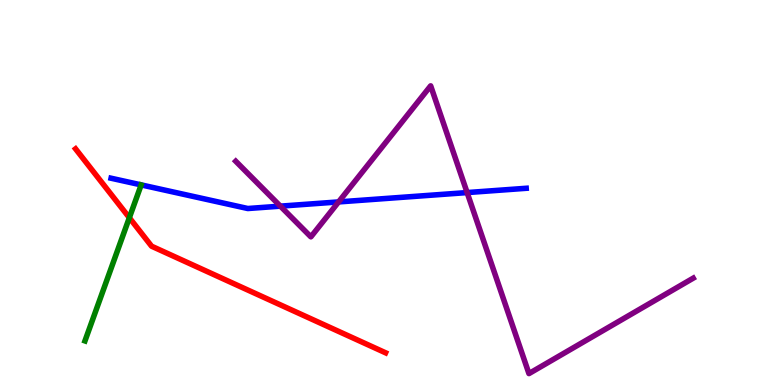[{'lines': ['blue', 'red'], 'intersections': []}, {'lines': ['green', 'red'], 'intersections': [{'x': 1.67, 'y': 4.34}]}, {'lines': ['purple', 'red'], 'intersections': []}, {'lines': ['blue', 'green'], 'intersections': []}, {'lines': ['blue', 'purple'], 'intersections': [{'x': 3.62, 'y': 4.65}, {'x': 4.37, 'y': 4.76}, {'x': 6.03, 'y': 5.0}]}, {'lines': ['green', 'purple'], 'intersections': []}]